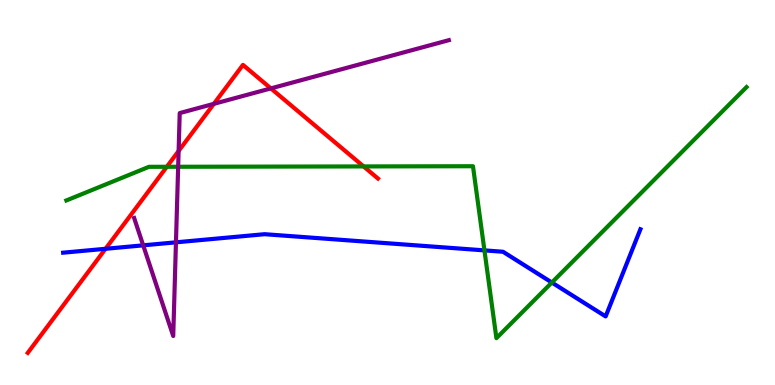[{'lines': ['blue', 'red'], 'intersections': [{'x': 1.36, 'y': 3.54}]}, {'lines': ['green', 'red'], 'intersections': [{'x': 2.15, 'y': 5.67}, {'x': 4.69, 'y': 5.68}]}, {'lines': ['purple', 'red'], 'intersections': [{'x': 2.3, 'y': 6.08}, {'x': 2.76, 'y': 7.3}, {'x': 3.5, 'y': 7.7}]}, {'lines': ['blue', 'green'], 'intersections': [{'x': 6.25, 'y': 3.5}, {'x': 7.12, 'y': 2.66}]}, {'lines': ['blue', 'purple'], 'intersections': [{'x': 1.85, 'y': 3.63}, {'x': 2.27, 'y': 3.71}]}, {'lines': ['green', 'purple'], 'intersections': [{'x': 2.3, 'y': 5.67}]}]